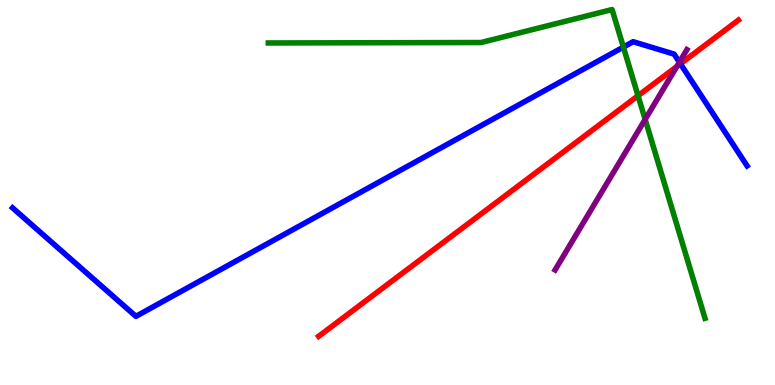[{'lines': ['blue', 'red'], 'intersections': [{'x': 8.78, 'y': 8.34}]}, {'lines': ['green', 'red'], 'intersections': [{'x': 8.23, 'y': 7.51}]}, {'lines': ['purple', 'red'], 'intersections': [{'x': 8.73, 'y': 8.27}]}, {'lines': ['blue', 'green'], 'intersections': [{'x': 8.04, 'y': 8.78}]}, {'lines': ['blue', 'purple'], 'intersections': [{'x': 8.77, 'y': 8.38}]}, {'lines': ['green', 'purple'], 'intersections': [{'x': 8.32, 'y': 6.9}]}]